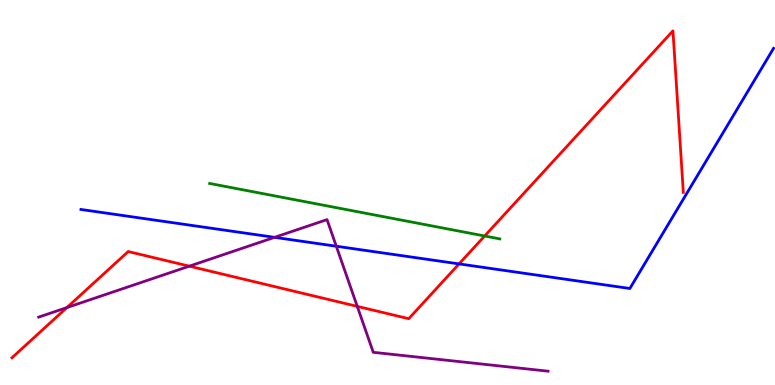[{'lines': ['blue', 'red'], 'intersections': [{'x': 5.92, 'y': 3.15}]}, {'lines': ['green', 'red'], 'intersections': [{'x': 6.25, 'y': 3.87}]}, {'lines': ['purple', 'red'], 'intersections': [{'x': 0.863, 'y': 2.01}, {'x': 2.44, 'y': 3.09}, {'x': 4.61, 'y': 2.04}]}, {'lines': ['blue', 'green'], 'intersections': []}, {'lines': ['blue', 'purple'], 'intersections': [{'x': 3.54, 'y': 3.84}, {'x': 4.34, 'y': 3.6}]}, {'lines': ['green', 'purple'], 'intersections': []}]